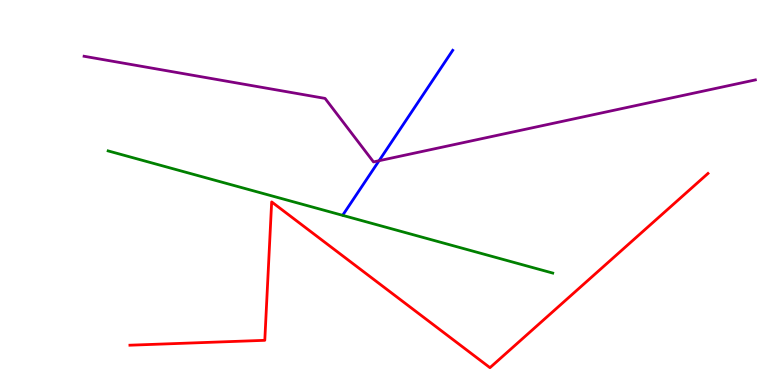[{'lines': ['blue', 'red'], 'intersections': []}, {'lines': ['green', 'red'], 'intersections': []}, {'lines': ['purple', 'red'], 'intersections': []}, {'lines': ['blue', 'green'], 'intersections': []}, {'lines': ['blue', 'purple'], 'intersections': [{'x': 4.89, 'y': 5.83}]}, {'lines': ['green', 'purple'], 'intersections': []}]